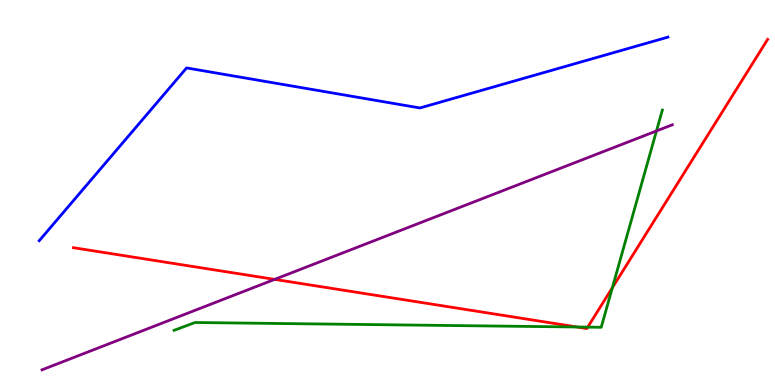[{'lines': ['blue', 'red'], 'intersections': []}, {'lines': ['green', 'red'], 'intersections': [{'x': 7.45, 'y': 1.51}, {'x': 7.58, 'y': 1.5}, {'x': 7.9, 'y': 2.53}]}, {'lines': ['purple', 'red'], 'intersections': [{'x': 3.54, 'y': 2.74}]}, {'lines': ['blue', 'green'], 'intersections': []}, {'lines': ['blue', 'purple'], 'intersections': []}, {'lines': ['green', 'purple'], 'intersections': [{'x': 8.47, 'y': 6.6}]}]